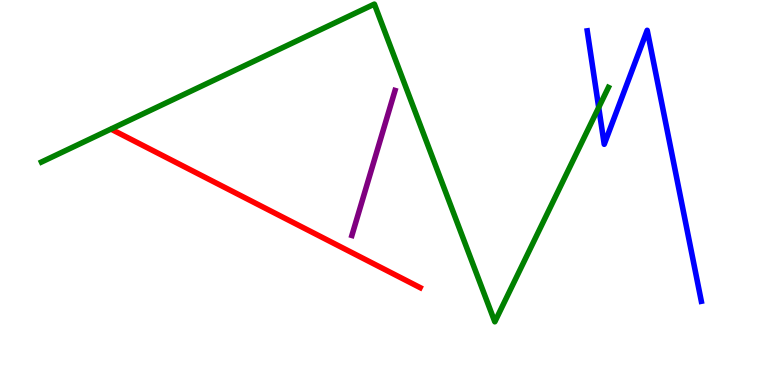[{'lines': ['blue', 'red'], 'intersections': []}, {'lines': ['green', 'red'], 'intersections': []}, {'lines': ['purple', 'red'], 'intersections': []}, {'lines': ['blue', 'green'], 'intersections': [{'x': 7.73, 'y': 7.21}]}, {'lines': ['blue', 'purple'], 'intersections': []}, {'lines': ['green', 'purple'], 'intersections': []}]